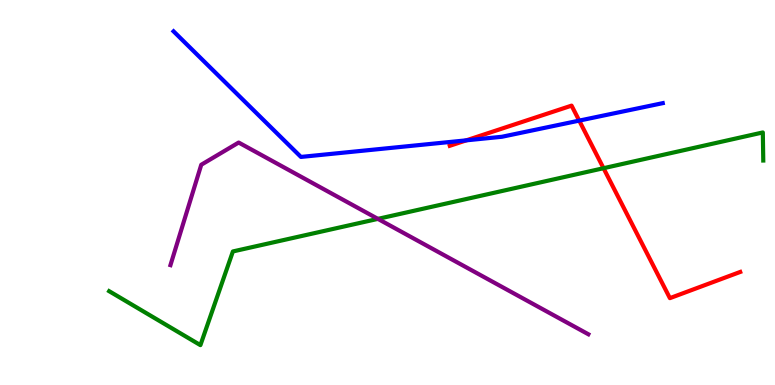[{'lines': ['blue', 'red'], 'intersections': [{'x': 6.02, 'y': 6.35}, {'x': 7.47, 'y': 6.87}]}, {'lines': ['green', 'red'], 'intersections': [{'x': 7.79, 'y': 5.63}]}, {'lines': ['purple', 'red'], 'intersections': []}, {'lines': ['blue', 'green'], 'intersections': []}, {'lines': ['blue', 'purple'], 'intersections': []}, {'lines': ['green', 'purple'], 'intersections': [{'x': 4.88, 'y': 4.31}]}]